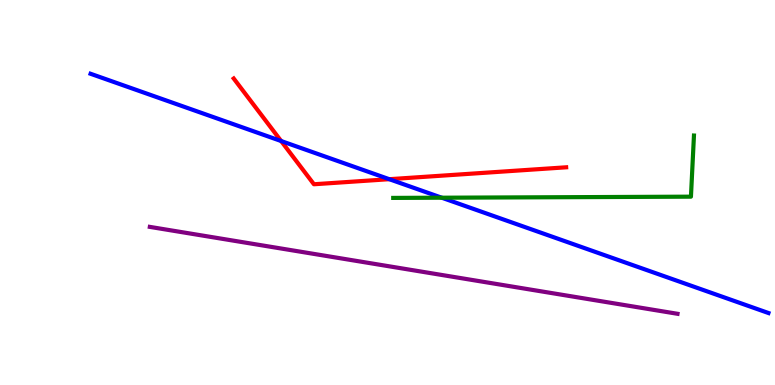[{'lines': ['blue', 'red'], 'intersections': [{'x': 3.63, 'y': 6.34}, {'x': 5.02, 'y': 5.35}]}, {'lines': ['green', 'red'], 'intersections': []}, {'lines': ['purple', 'red'], 'intersections': []}, {'lines': ['blue', 'green'], 'intersections': [{'x': 5.7, 'y': 4.86}]}, {'lines': ['blue', 'purple'], 'intersections': []}, {'lines': ['green', 'purple'], 'intersections': []}]